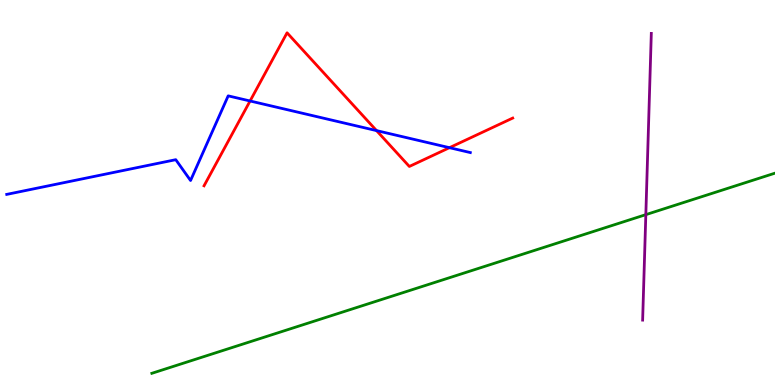[{'lines': ['blue', 'red'], 'intersections': [{'x': 3.23, 'y': 7.38}, {'x': 4.86, 'y': 6.61}, {'x': 5.8, 'y': 6.16}]}, {'lines': ['green', 'red'], 'intersections': []}, {'lines': ['purple', 'red'], 'intersections': []}, {'lines': ['blue', 'green'], 'intersections': []}, {'lines': ['blue', 'purple'], 'intersections': []}, {'lines': ['green', 'purple'], 'intersections': [{'x': 8.33, 'y': 4.42}]}]